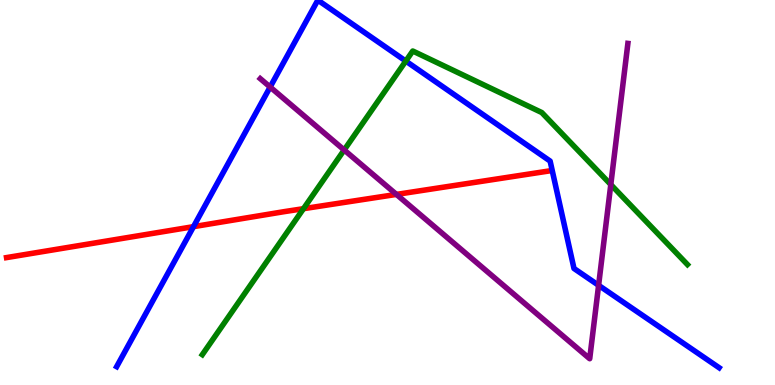[{'lines': ['blue', 'red'], 'intersections': [{'x': 2.5, 'y': 4.11}]}, {'lines': ['green', 'red'], 'intersections': [{'x': 3.92, 'y': 4.58}]}, {'lines': ['purple', 'red'], 'intersections': [{'x': 5.12, 'y': 4.95}]}, {'lines': ['blue', 'green'], 'intersections': [{'x': 5.24, 'y': 8.41}]}, {'lines': ['blue', 'purple'], 'intersections': [{'x': 3.49, 'y': 7.74}, {'x': 7.72, 'y': 2.59}]}, {'lines': ['green', 'purple'], 'intersections': [{'x': 4.44, 'y': 6.1}, {'x': 7.88, 'y': 5.21}]}]